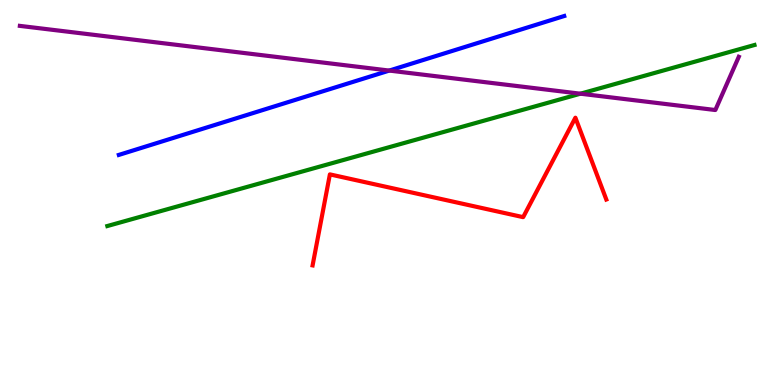[{'lines': ['blue', 'red'], 'intersections': []}, {'lines': ['green', 'red'], 'intersections': []}, {'lines': ['purple', 'red'], 'intersections': []}, {'lines': ['blue', 'green'], 'intersections': []}, {'lines': ['blue', 'purple'], 'intersections': [{'x': 5.02, 'y': 8.17}]}, {'lines': ['green', 'purple'], 'intersections': [{'x': 7.49, 'y': 7.57}]}]